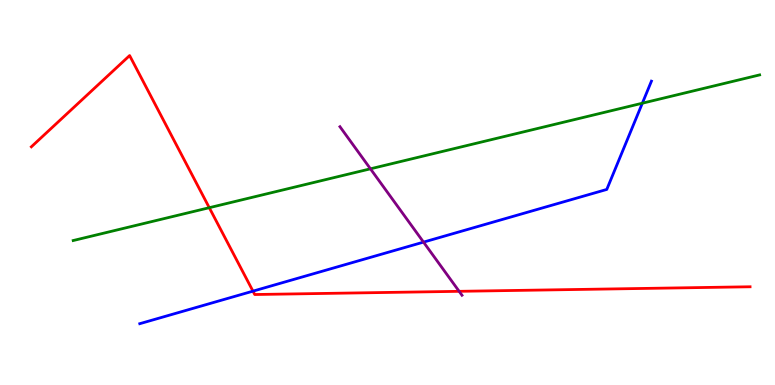[{'lines': ['blue', 'red'], 'intersections': [{'x': 3.26, 'y': 2.44}]}, {'lines': ['green', 'red'], 'intersections': [{'x': 2.7, 'y': 4.61}]}, {'lines': ['purple', 'red'], 'intersections': [{'x': 5.92, 'y': 2.43}]}, {'lines': ['blue', 'green'], 'intersections': [{'x': 8.29, 'y': 7.32}]}, {'lines': ['blue', 'purple'], 'intersections': [{'x': 5.46, 'y': 3.71}]}, {'lines': ['green', 'purple'], 'intersections': [{'x': 4.78, 'y': 5.62}]}]